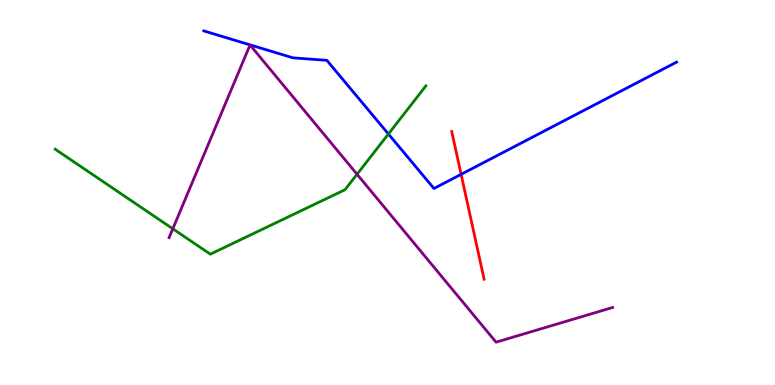[{'lines': ['blue', 'red'], 'intersections': [{'x': 5.95, 'y': 5.47}]}, {'lines': ['green', 'red'], 'intersections': []}, {'lines': ['purple', 'red'], 'intersections': []}, {'lines': ['blue', 'green'], 'intersections': [{'x': 5.01, 'y': 6.52}]}, {'lines': ['blue', 'purple'], 'intersections': []}, {'lines': ['green', 'purple'], 'intersections': [{'x': 2.23, 'y': 4.06}, {'x': 4.61, 'y': 5.47}]}]